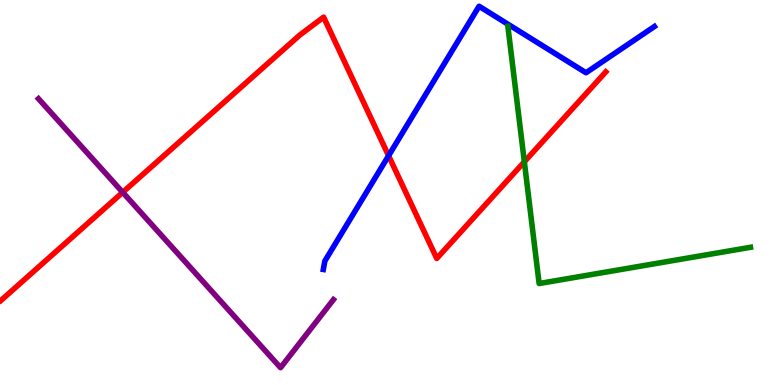[{'lines': ['blue', 'red'], 'intersections': [{'x': 5.01, 'y': 5.96}]}, {'lines': ['green', 'red'], 'intersections': [{'x': 6.77, 'y': 5.8}]}, {'lines': ['purple', 'red'], 'intersections': [{'x': 1.58, 'y': 5.0}]}, {'lines': ['blue', 'green'], 'intersections': []}, {'lines': ['blue', 'purple'], 'intersections': []}, {'lines': ['green', 'purple'], 'intersections': []}]